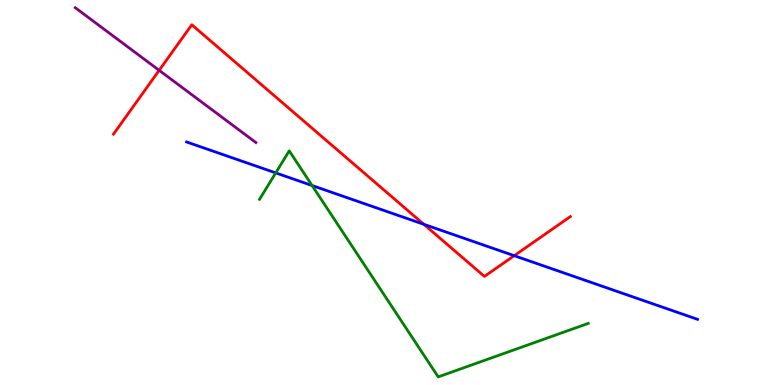[{'lines': ['blue', 'red'], 'intersections': [{'x': 5.47, 'y': 4.17}, {'x': 6.63, 'y': 3.36}]}, {'lines': ['green', 'red'], 'intersections': []}, {'lines': ['purple', 'red'], 'intersections': [{'x': 2.05, 'y': 8.17}]}, {'lines': ['blue', 'green'], 'intersections': [{'x': 3.56, 'y': 5.51}, {'x': 4.03, 'y': 5.18}]}, {'lines': ['blue', 'purple'], 'intersections': []}, {'lines': ['green', 'purple'], 'intersections': []}]